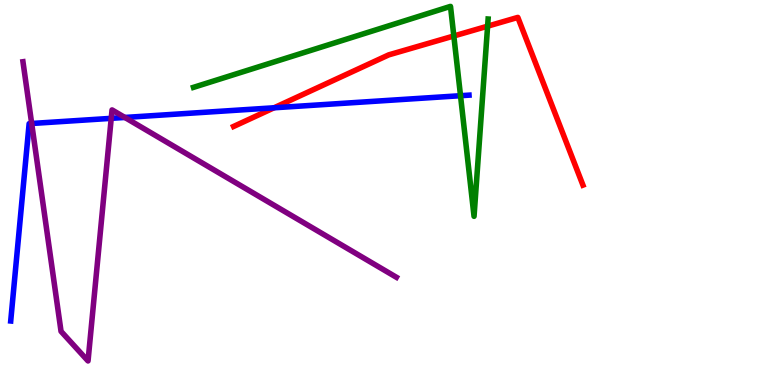[{'lines': ['blue', 'red'], 'intersections': [{'x': 3.54, 'y': 7.2}]}, {'lines': ['green', 'red'], 'intersections': [{'x': 5.86, 'y': 9.07}, {'x': 6.29, 'y': 9.32}]}, {'lines': ['purple', 'red'], 'intersections': []}, {'lines': ['blue', 'green'], 'intersections': [{'x': 5.94, 'y': 7.51}]}, {'lines': ['blue', 'purple'], 'intersections': [{'x': 0.409, 'y': 6.79}, {'x': 1.44, 'y': 6.93}, {'x': 1.61, 'y': 6.95}]}, {'lines': ['green', 'purple'], 'intersections': []}]